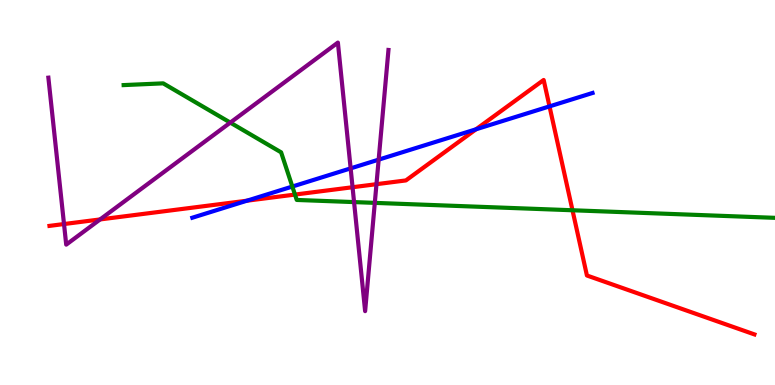[{'lines': ['blue', 'red'], 'intersections': [{'x': 3.19, 'y': 4.79}, {'x': 6.14, 'y': 6.64}, {'x': 7.09, 'y': 7.24}]}, {'lines': ['green', 'red'], 'intersections': [{'x': 3.81, 'y': 4.95}, {'x': 7.39, 'y': 4.54}]}, {'lines': ['purple', 'red'], 'intersections': [{'x': 0.826, 'y': 4.18}, {'x': 1.29, 'y': 4.3}, {'x': 4.55, 'y': 5.14}, {'x': 4.86, 'y': 5.22}]}, {'lines': ['blue', 'green'], 'intersections': [{'x': 3.77, 'y': 5.15}]}, {'lines': ['blue', 'purple'], 'intersections': [{'x': 4.52, 'y': 5.63}, {'x': 4.89, 'y': 5.85}]}, {'lines': ['green', 'purple'], 'intersections': [{'x': 2.97, 'y': 6.82}, {'x': 4.57, 'y': 4.75}, {'x': 4.84, 'y': 4.73}]}]